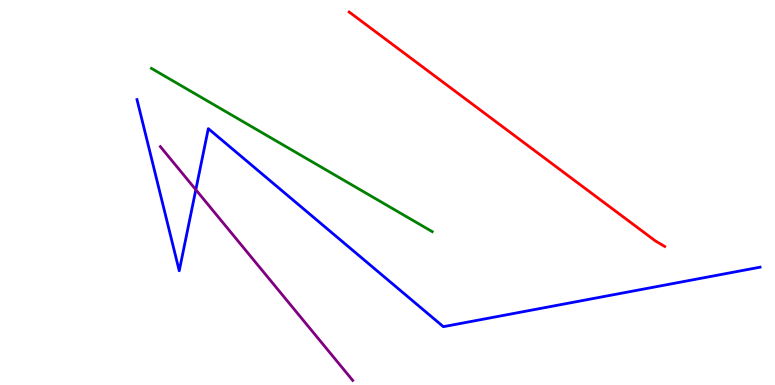[{'lines': ['blue', 'red'], 'intersections': []}, {'lines': ['green', 'red'], 'intersections': []}, {'lines': ['purple', 'red'], 'intersections': []}, {'lines': ['blue', 'green'], 'intersections': []}, {'lines': ['blue', 'purple'], 'intersections': [{'x': 2.53, 'y': 5.07}]}, {'lines': ['green', 'purple'], 'intersections': []}]